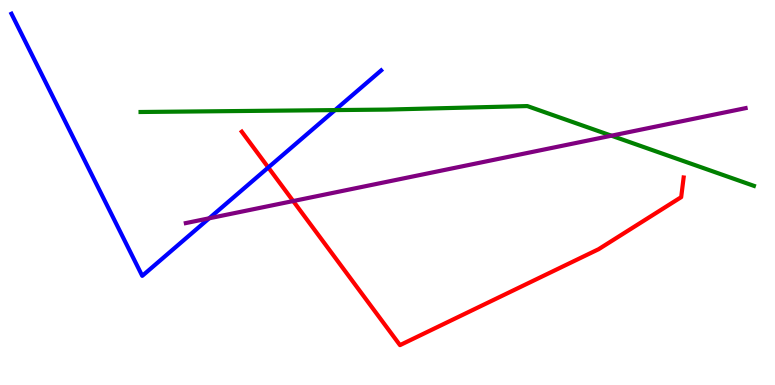[{'lines': ['blue', 'red'], 'intersections': [{'x': 3.46, 'y': 5.65}]}, {'lines': ['green', 'red'], 'intersections': []}, {'lines': ['purple', 'red'], 'intersections': [{'x': 3.78, 'y': 4.78}]}, {'lines': ['blue', 'green'], 'intersections': [{'x': 4.32, 'y': 7.14}]}, {'lines': ['blue', 'purple'], 'intersections': [{'x': 2.7, 'y': 4.33}]}, {'lines': ['green', 'purple'], 'intersections': [{'x': 7.89, 'y': 6.48}]}]